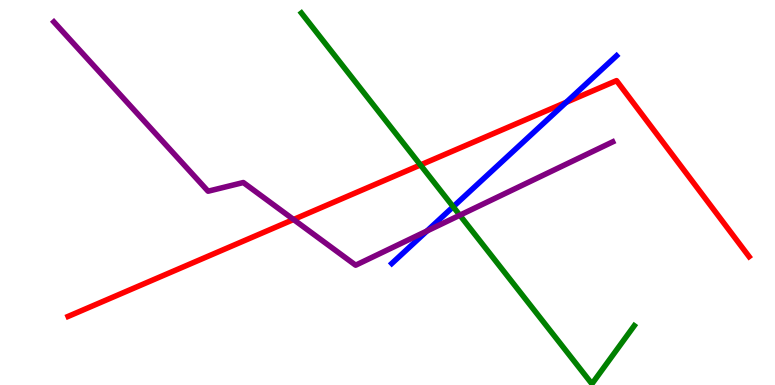[{'lines': ['blue', 'red'], 'intersections': [{'x': 7.31, 'y': 7.34}]}, {'lines': ['green', 'red'], 'intersections': [{'x': 5.43, 'y': 5.72}]}, {'lines': ['purple', 'red'], 'intersections': [{'x': 3.79, 'y': 4.3}]}, {'lines': ['blue', 'green'], 'intersections': [{'x': 5.85, 'y': 4.63}]}, {'lines': ['blue', 'purple'], 'intersections': [{'x': 5.51, 'y': 4.0}]}, {'lines': ['green', 'purple'], 'intersections': [{'x': 5.93, 'y': 4.41}]}]